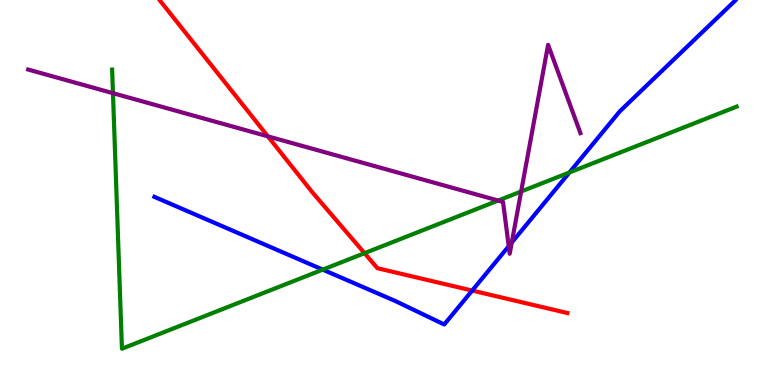[{'lines': ['blue', 'red'], 'intersections': [{'x': 6.09, 'y': 2.45}]}, {'lines': ['green', 'red'], 'intersections': [{'x': 4.7, 'y': 3.42}]}, {'lines': ['purple', 'red'], 'intersections': [{'x': 3.46, 'y': 6.46}]}, {'lines': ['blue', 'green'], 'intersections': [{'x': 4.16, 'y': 3.0}, {'x': 7.35, 'y': 5.52}]}, {'lines': ['blue', 'purple'], 'intersections': [{'x': 6.56, 'y': 3.61}, {'x': 6.6, 'y': 3.7}]}, {'lines': ['green', 'purple'], 'intersections': [{'x': 1.46, 'y': 7.58}, {'x': 6.43, 'y': 4.79}, {'x': 6.72, 'y': 5.03}]}]